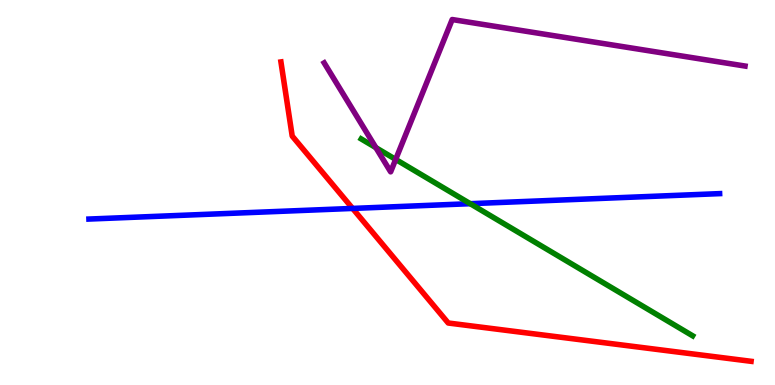[{'lines': ['blue', 'red'], 'intersections': [{'x': 4.55, 'y': 4.59}]}, {'lines': ['green', 'red'], 'intersections': []}, {'lines': ['purple', 'red'], 'intersections': []}, {'lines': ['blue', 'green'], 'intersections': [{'x': 6.07, 'y': 4.71}]}, {'lines': ['blue', 'purple'], 'intersections': []}, {'lines': ['green', 'purple'], 'intersections': [{'x': 4.85, 'y': 6.17}, {'x': 5.11, 'y': 5.86}]}]